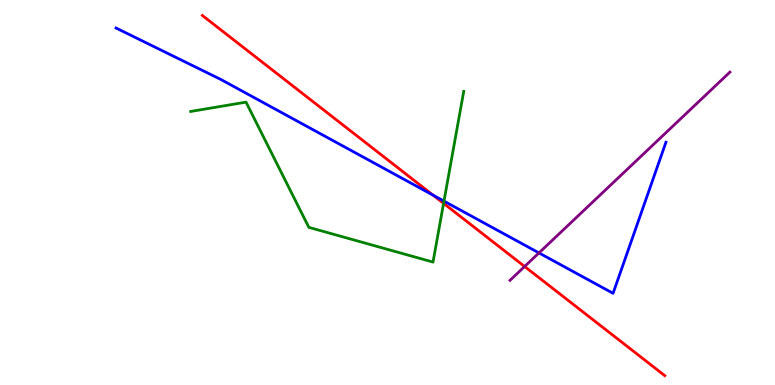[{'lines': ['blue', 'red'], 'intersections': [{'x': 5.59, 'y': 4.93}]}, {'lines': ['green', 'red'], 'intersections': [{'x': 5.72, 'y': 4.72}]}, {'lines': ['purple', 'red'], 'intersections': [{'x': 6.77, 'y': 3.08}]}, {'lines': ['blue', 'green'], 'intersections': [{'x': 5.73, 'y': 4.78}]}, {'lines': ['blue', 'purple'], 'intersections': [{'x': 6.95, 'y': 3.43}]}, {'lines': ['green', 'purple'], 'intersections': []}]